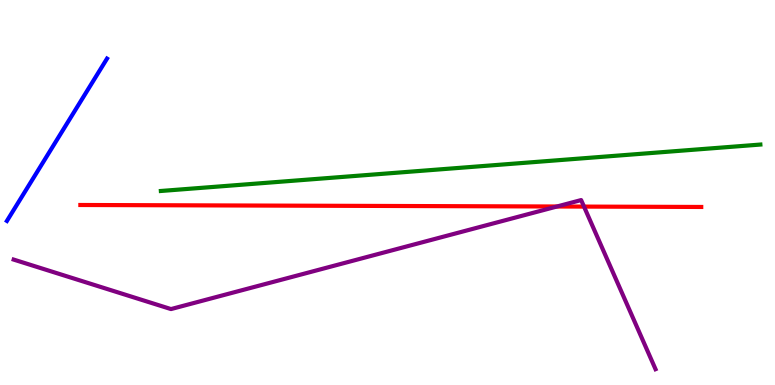[{'lines': ['blue', 'red'], 'intersections': []}, {'lines': ['green', 'red'], 'intersections': []}, {'lines': ['purple', 'red'], 'intersections': [{'x': 7.19, 'y': 4.64}, {'x': 7.54, 'y': 4.63}]}, {'lines': ['blue', 'green'], 'intersections': []}, {'lines': ['blue', 'purple'], 'intersections': []}, {'lines': ['green', 'purple'], 'intersections': []}]